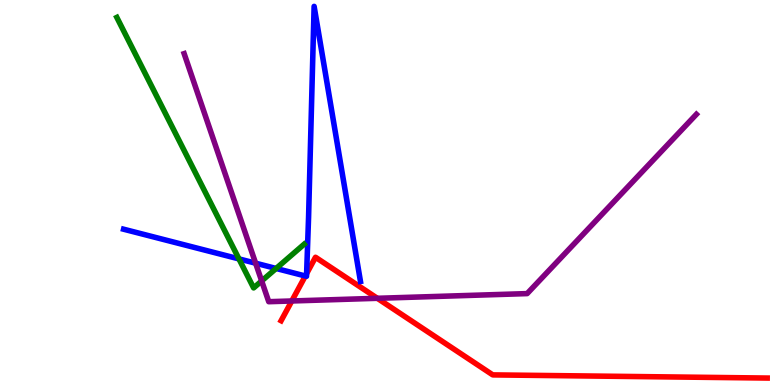[{'lines': ['blue', 'red'], 'intersections': [{'x': 3.94, 'y': 2.83}, {'x': 3.96, 'y': 2.89}]}, {'lines': ['green', 'red'], 'intersections': []}, {'lines': ['purple', 'red'], 'intersections': [{'x': 3.77, 'y': 2.18}, {'x': 4.87, 'y': 2.25}]}, {'lines': ['blue', 'green'], 'intersections': [{'x': 3.08, 'y': 3.28}, {'x': 3.56, 'y': 3.03}]}, {'lines': ['blue', 'purple'], 'intersections': [{'x': 3.3, 'y': 3.16}]}, {'lines': ['green', 'purple'], 'intersections': [{'x': 3.38, 'y': 2.7}]}]